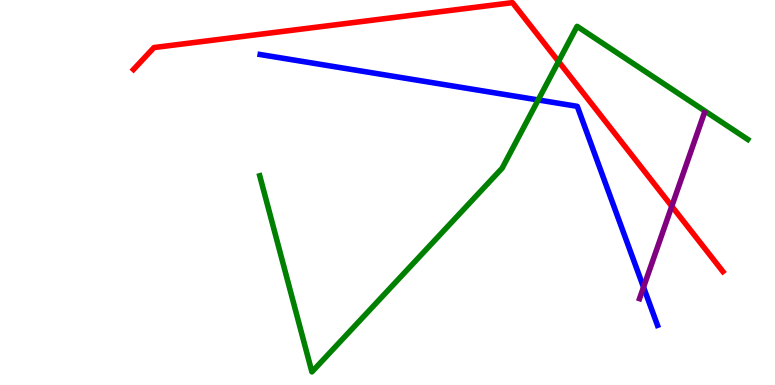[{'lines': ['blue', 'red'], 'intersections': []}, {'lines': ['green', 'red'], 'intersections': [{'x': 7.21, 'y': 8.4}]}, {'lines': ['purple', 'red'], 'intersections': [{'x': 8.67, 'y': 4.64}]}, {'lines': ['blue', 'green'], 'intersections': [{'x': 6.94, 'y': 7.4}]}, {'lines': ['blue', 'purple'], 'intersections': [{'x': 8.3, 'y': 2.54}]}, {'lines': ['green', 'purple'], 'intersections': []}]